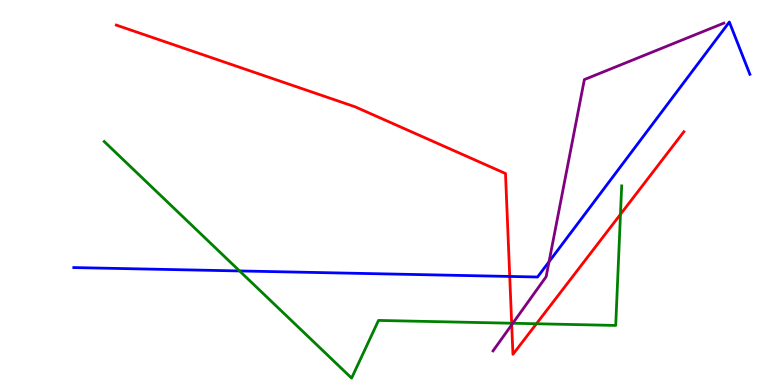[{'lines': ['blue', 'red'], 'intersections': [{'x': 6.58, 'y': 2.82}]}, {'lines': ['green', 'red'], 'intersections': [{'x': 6.6, 'y': 1.6}, {'x': 6.92, 'y': 1.59}, {'x': 8.01, 'y': 4.43}]}, {'lines': ['purple', 'red'], 'intersections': [{'x': 6.6, 'y': 1.56}]}, {'lines': ['blue', 'green'], 'intersections': [{'x': 3.09, 'y': 2.96}]}, {'lines': ['blue', 'purple'], 'intersections': [{'x': 7.08, 'y': 3.2}]}, {'lines': ['green', 'purple'], 'intersections': [{'x': 6.62, 'y': 1.6}]}]